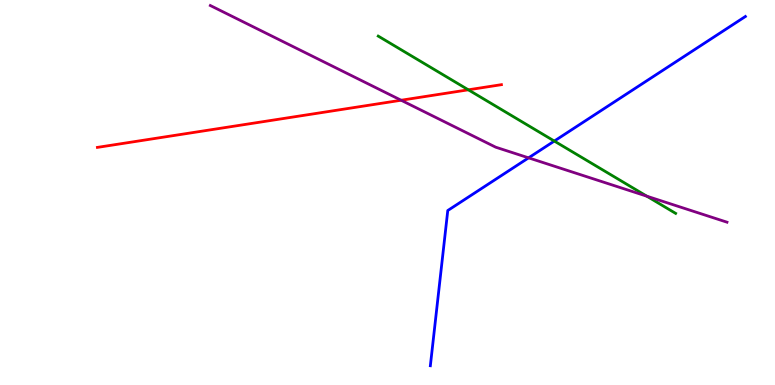[{'lines': ['blue', 'red'], 'intersections': []}, {'lines': ['green', 'red'], 'intersections': [{'x': 6.04, 'y': 7.67}]}, {'lines': ['purple', 'red'], 'intersections': [{'x': 5.18, 'y': 7.4}]}, {'lines': ['blue', 'green'], 'intersections': [{'x': 7.15, 'y': 6.34}]}, {'lines': ['blue', 'purple'], 'intersections': [{'x': 6.82, 'y': 5.9}]}, {'lines': ['green', 'purple'], 'intersections': [{'x': 8.35, 'y': 4.9}]}]